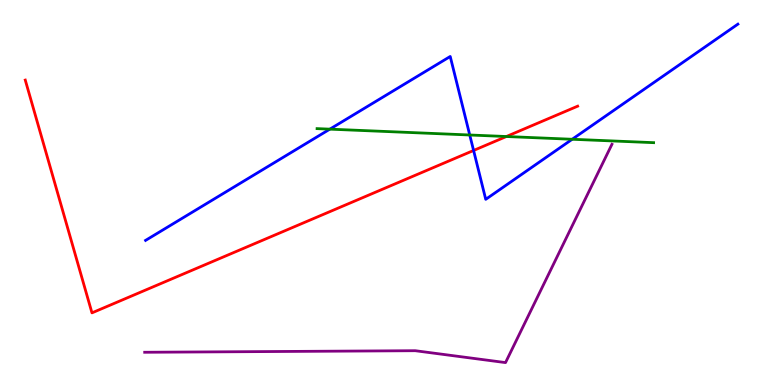[{'lines': ['blue', 'red'], 'intersections': [{'x': 6.11, 'y': 6.09}]}, {'lines': ['green', 'red'], 'intersections': [{'x': 6.53, 'y': 6.45}]}, {'lines': ['purple', 'red'], 'intersections': []}, {'lines': ['blue', 'green'], 'intersections': [{'x': 4.26, 'y': 6.65}, {'x': 6.06, 'y': 6.49}, {'x': 7.38, 'y': 6.38}]}, {'lines': ['blue', 'purple'], 'intersections': []}, {'lines': ['green', 'purple'], 'intersections': []}]